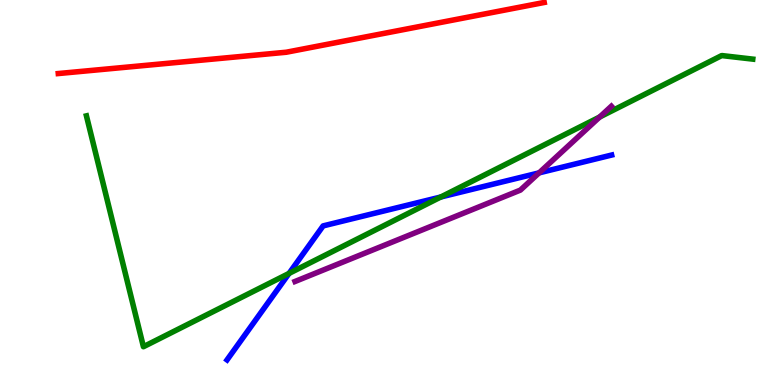[{'lines': ['blue', 'red'], 'intersections': []}, {'lines': ['green', 'red'], 'intersections': []}, {'lines': ['purple', 'red'], 'intersections': []}, {'lines': ['blue', 'green'], 'intersections': [{'x': 3.73, 'y': 2.9}, {'x': 5.69, 'y': 4.88}]}, {'lines': ['blue', 'purple'], 'intersections': [{'x': 6.96, 'y': 5.51}]}, {'lines': ['green', 'purple'], 'intersections': [{'x': 7.74, 'y': 6.96}]}]